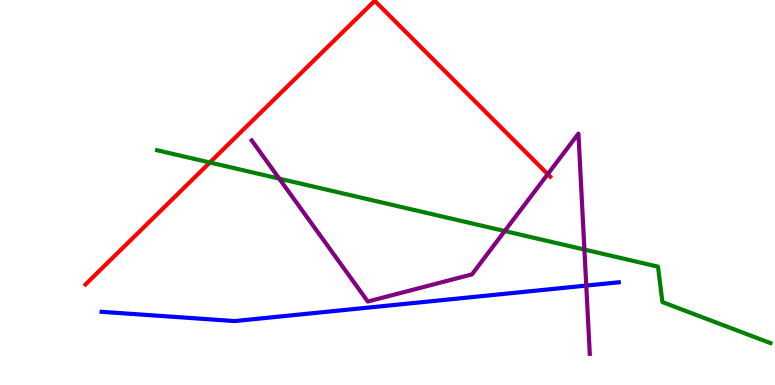[{'lines': ['blue', 'red'], 'intersections': []}, {'lines': ['green', 'red'], 'intersections': [{'x': 2.71, 'y': 5.78}]}, {'lines': ['purple', 'red'], 'intersections': [{'x': 7.07, 'y': 5.48}]}, {'lines': ['blue', 'green'], 'intersections': []}, {'lines': ['blue', 'purple'], 'intersections': [{'x': 7.56, 'y': 2.58}]}, {'lines': ['green', 'purple'], 'intersections': [{'x': 3.6, 'y': 5.36}, {'x': 6.51, 'y': 4.0}, {'x': 7.54, 'y': 3.52}]}]